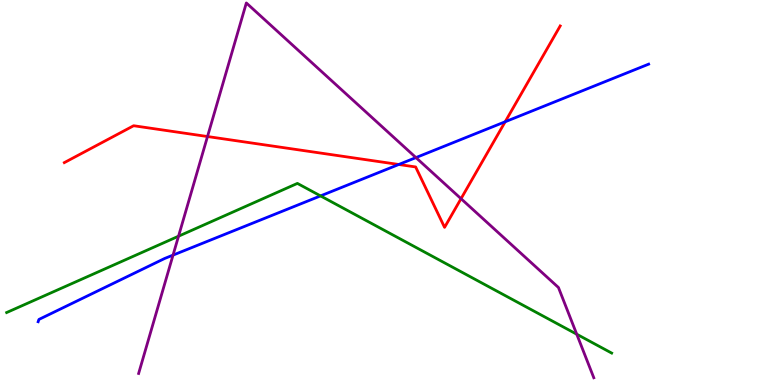[{'lines': ['blue', 'red'], 'intersections': [{'x': 5.15, 'y': 5.73}, {'x': 6.52, 'y': 6.84}]}, {'lines': ['green', 'red'], 'intersections': []}, {'lines': ['purple', 'red'], 'intersections': [{'x': 2.68, 'y': 6.45}, {'x': 5.95, 'y': 4.84}]}, {'lines': ['blue', 'green'], 'intersections': [{'x': 4.14, 'y': 4.91}]}, {'lines': ['blue', 'purple'], 'intersections': [{'x': 2.23, 'y': 3.37}, {'x': 5.37, 'y': 5.91}]}, {'lines': ['green', 'purple'], 'intersections': [{'x': 2.3, 'y': 3.86}, {'x': 7.44, 'y': 1.32}]}]